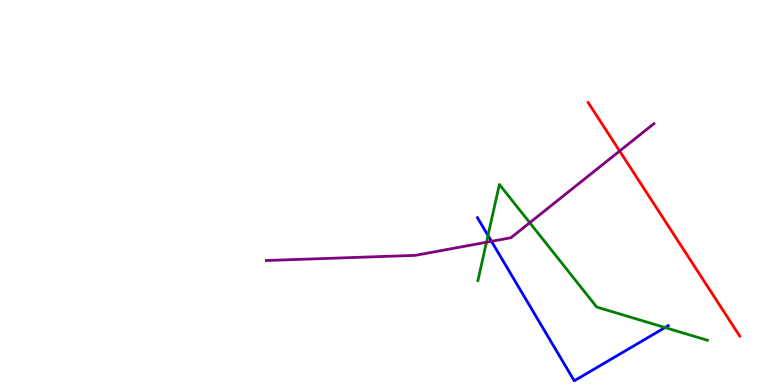[{'lines': ['blue', 'red'], 'intersections': []}, {'lines': ['green', 'red'], 'intersections': []}, {'lines': ['purple', 'red'], 'intersections': [{'x': 8.0, 'y': 6.08}]}, {'lines': ['blue', 'green'], 'intersections': [{'x': 6.3, 'y': 3.88}, {'x': 8.58, 'y': 1.49}]}, {'lines': ['blue', 'purple'], 'intersections': [{'x': 6.34, 'y': 3.73}]}, {'lines': ['green', 'purple'], 'intersections': [{'x': 6.28, 'y': 3.71}, {'x': 6.84, 'y': 4.22}]}]